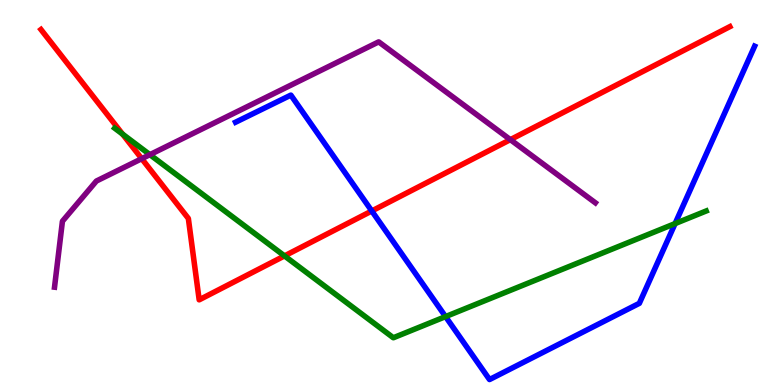[{'lines': ['blue', 'red'], 'intersections': [{'x': 4.8, 'y': 4.52}]}, {'lines': ['green', 'red'], 'intersections': [{'x': 1.58, 'y': 6.52}, {'x': 3.67, 'y': 3.35}]}, {'lines': ['purple', 'red'], 'intersections': [{'x': 1.83, 'y': 5.88}, {'x': 6.59, 'y': 6.37}]}, {'lines': ['blue', 'green'], 'intersections': [{'x': 5.75, 'y': 1.78}, {'x': 8.71, 'y': 4.19}]}, {'lines': ['blue', 'purple'], 'intersections': []}, {'lines': ['green', 'purple'], 'intersections': [{'x': 1.93, 'y': 5.98}]}]